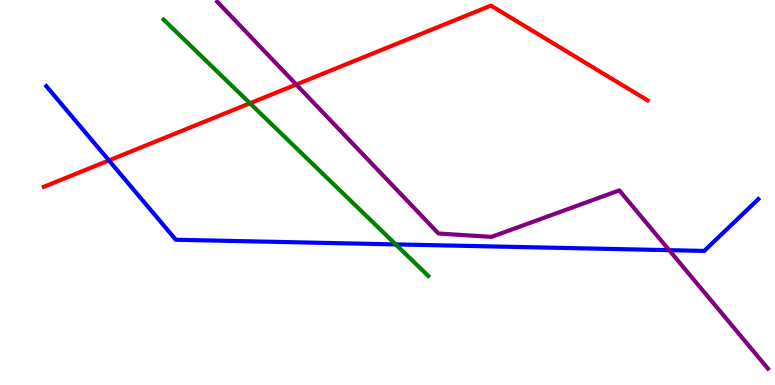[{'lines': ['blue', 'red'], 'intersections': [{'x': 1.41, 'y': 5.83}]}, {'lines': ['green', 'red'], 'intersections': [{'x': 3.23, 'y': 7.32}]}, {'lines': ['purple', 'red'], 'intersections': [{'x': 3.82, 'y': 7.8}]}, {'lines': ['blue', 'green'], 'intersections': [{'x': 5.11, 'y': 3.65}]}, {'lines': ['blue', 'purple'], 'intersections': [{'x': 8.63, 'y': 3.5}]}, {'lines': ['green', 'purple'], 'intersections': []}]